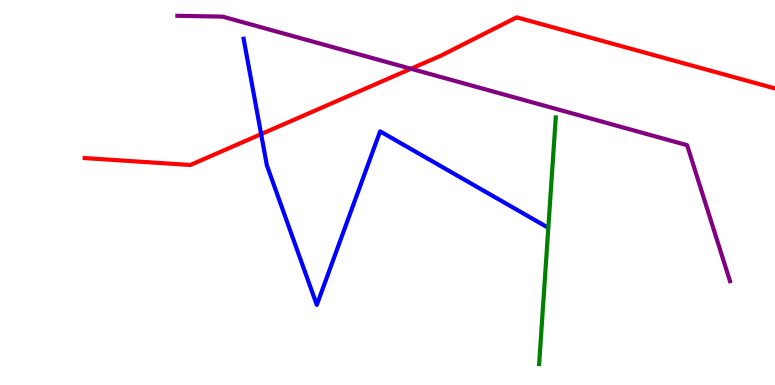[{'lines': ['blue', 'red'], 'intersections': [{'x': 3.37, 'y': 6.52}]}, {'lines': ['green', 'red'], 'intersections': []}, {'lines': ['purple', 'red'], 'intersections': [{'x': 5.3, 'y': 8.21}]}, {'lines': ['blue', 'green'], 'intersections': []}, {'lines': ['blue', 'purple'], 'intersections': []}, {'lines': ['green', 'purple'], 'intersections': []}]